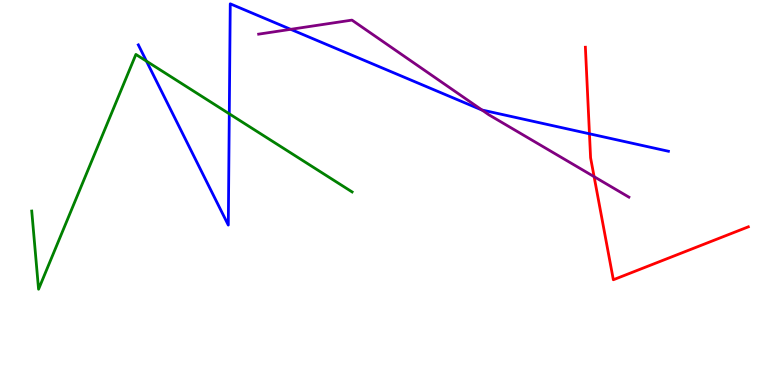[{'lines': ['blue', 'red'], 'intersections': [{'x': 7.61, 'y': 6.53}]}, {'lines': ['green', 'red'], 'intersections': []}, {'lines': ['purple', 'red'], 'intersections': [{'x': 7.67, 'y': 5.41}]}, {'lines': ['blue', 'green'], 'intersections': [{'x': 1.89, 'y': 8.41}, {'x': 2.96, 'y': 7.04}]}, {'lines': ['blue', 'purple'], 'intersections': [{'x': 3.75, 'y': 9.24}, {'x': 6.22, 'y': 7.14}]}, {'lines': ['green', 'purple'], 'intersections': []}]